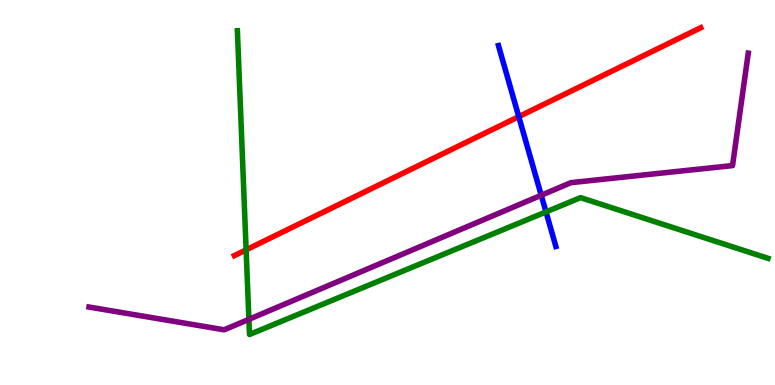[{'lines': ['blue', 'red'], 'intersections': [{'x': 6.69, 'y': 6.97}]}, {'lines': ['green', 'red'], 'intersections': [{'x': 3.18, 'y': 3.51}]}, {'lines': ['purple', 'red'], 'intersections': []}, {'lines': ['blue', 'green'], 'intersections': [{'x': 7.05, 'y': 4.5}]}, {'lines': ['blue', 'purple'], 'intersections': [{'x': 6.98, 'y': 4.93}]}, {'lines': ['green', 'purple'], 'intersections': [{'x': 3.21, 'y': 1.71}]}]